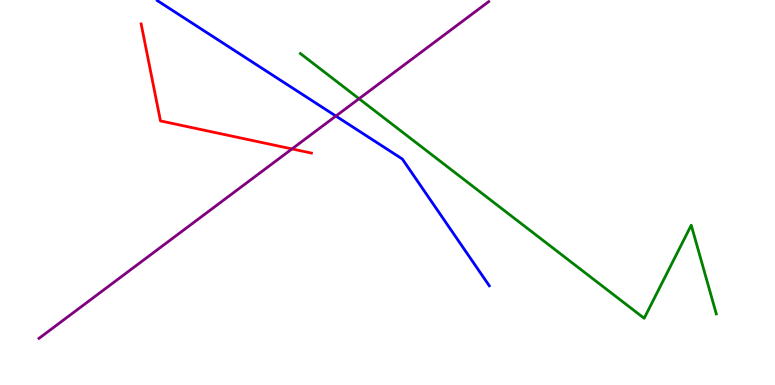[{'lines': ['blue', 'red'], 'intersections': []}, {'lines': ['green', 'red'], 'intersections': []}, {'lines': ['purple', 'red'], 'intersections': [{'x': 3.77, 'y': 6.13}]}, {'lines': ['blue', 'green'], 'intersections': []}, {'lines': ['blue', 'purple'], 'intersections': [{'x': 4.33, 'y': 6.99}]}, {'lines': ['green', 'purple'], 'intersections': [{'x': 4.63, 'y': 7.44}]}]